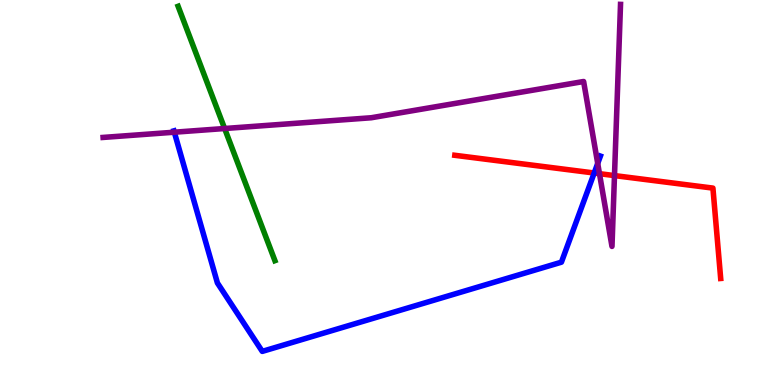[{'lines': ['blue', 'red'], 'intersections': [{'x': 7.67, 'y': 5.51}]}, {'lines': ['green', 'red'], 'intersections': []}, {'lines': ['purple', 'red'], 'intersections': [{'x': 7.74, 'y': 5.49}, {'x': 7.93, 'y': 5.44}]}, {'lines': ['blue', 'green'], 'intersections': []}, {'lines': ['blue', 'purple'], 'intersections': [{'x': 2.25, 'y': 6.57}, {'x': 7.71, 'y': 5.75}]}, {'lines': ['green', 'purple'], 'intersections': [{'x': 2.9, 'y': 6.66}]}]